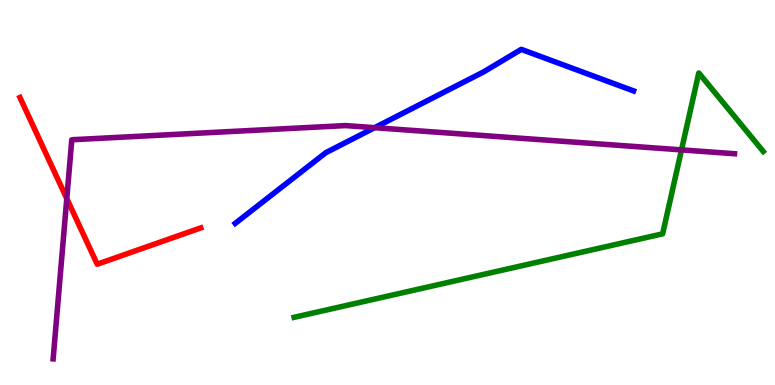[{'lines': ['blue', 'red'], 'intersections': []}, {'lines': ['green', 'red'], 'intersections': []}, {'lines': ['purple', 'red'], 'intersections': [{'x': 0.862, 'y': 4.84}]}, {'lines': ['blue', 'green'], 'intersections': []}, {'lines': ['blue', 'purple'], 'intersections': [{'x': 4.83, 'y': 6.68}]}, {'lines': ['green', 'purple'], 'intersections': [{'x': 8.79, 'y': 6.11}]}]